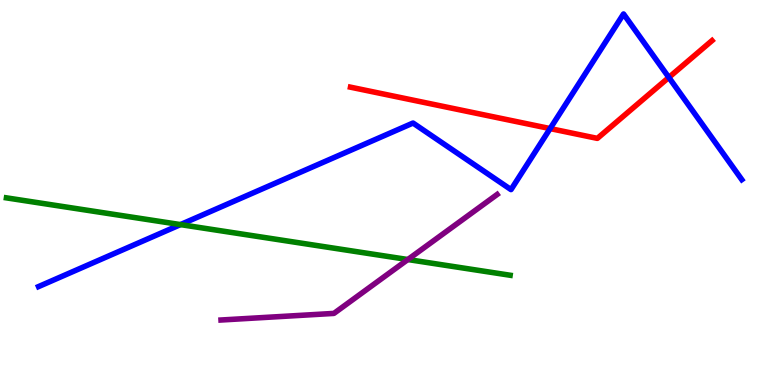[{'lines': ['blue', 'red'], 'intersections': [{'x': 7.1, 'y': 6.66}, {'x': 8.63, 'y': 7.99}]}, {'lines': ['green', 'red'], 'intersections': []}, {'lines': ['purple', 'red'], 'intersections': []}, {'lines': ['blue', 'green'], 'intersections': [{'x': 2.33, 'y': 4.17}]}, {'lines': ['blue', 'purple'], 'intersections': []}, {'lines': ['green', 'purple'], 'intersections': [{'x': 5.26, 'y': 3.26}]}]